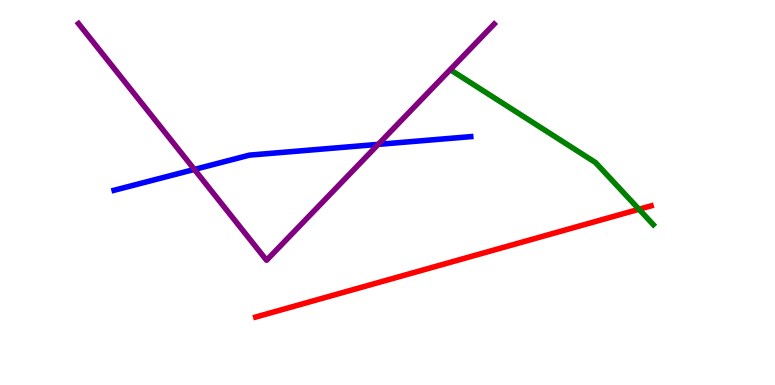[{'lines': ['blue', 'red'], 'intersections': []}, {'lines': ['green', 'red'], 'intersections': [{'x': 8.25, 'y': 4.56}]}, {'lines': ['purple', 'red'], 'intersections': []}, {'lines': ['blue', 'green'], 'intersections': []}, {'lines': ['blue', 'purple'], 'intersections': [{'x': 2.51, 'y': 5.6}, {'x': 4.88, 'y': 6.25}]}, {'lines': ['green', 'purple'], 'intersections': []}]